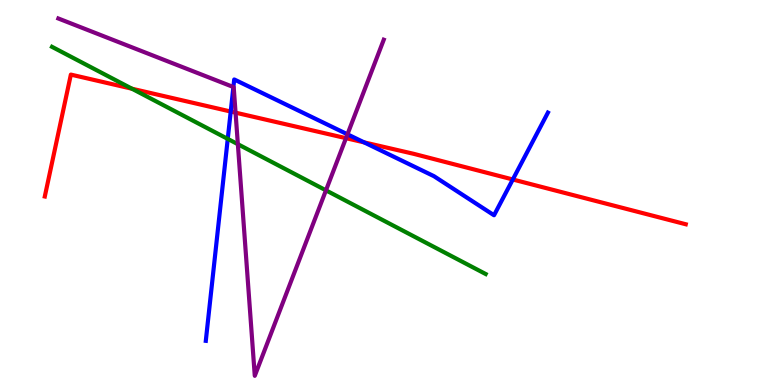[{'lines': ['blue', 'red'], 'intersections': [{'x': 2.98, 'y': 7.1}, {'x': 4.7, 'y': 6.3}, {'x': 6.62, 'y': 5.34}]}, {'lines': ['green', 'red'], 'intersections': [{'x': 1.7, 'y': 7.7}]}, {'lines': ['purple', 'red'], 'intersections': [{'x': 3.04, 'y': 7.07}, {'x': 4.46, 'y': 6.41}]}, {'lines': ['blue', 'green'], 'intersections': [{'x': 2.94, 'y': 6.39}]}, {'lines': ['blue', 'purple'], 'intersections': [{'x': 3.01, 'y': 7.74}, {'x': 4.48, 'y': 6.51}]}, {'lines': ['green', 'purple'], 'intersections': [{'x': 3.07, 'y': 6.25}, {'x': 4.21, 'y': 5.06}]}]